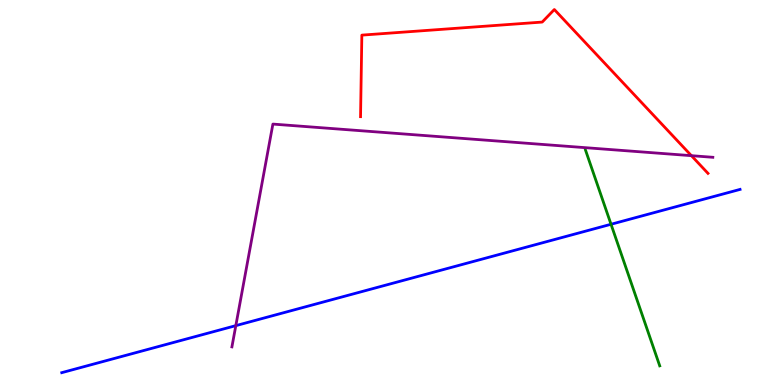[{'lines': ['blue', 'red'], 'intersections': []}, {'lines': ['green', 'red'], 'intersections': []}, {'lines': ['purple', 'red'], 'intersections': [{'x': 8.92, 'y': 5.96}]}, {'lines': ['blue', 'green'], 'intersections': [{'x': 7.88, 'y': 4.17}]}, {'lines': ['blue', 'purple'], 'intersections': [{'x': 3.04, 'y': 1.54}]}, {'lines': ['green', 'purple'], 'intersections': []}]